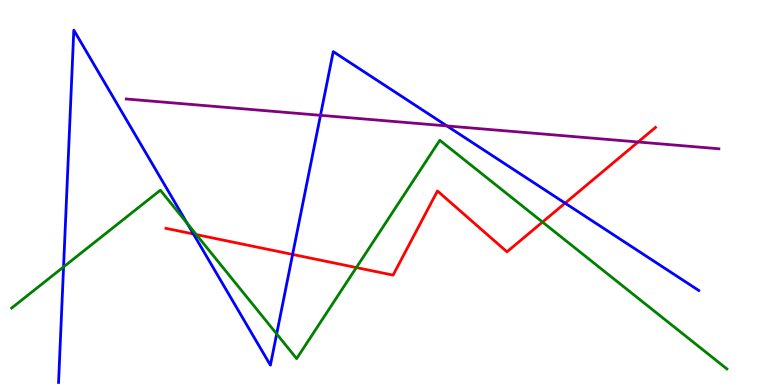[{'lines': ['blue', 'red'], 'intersections': [{'x': 2.5, 'y': 3.92}, {'x': 3.78, 'y': 3.39}, {'x': 7.29, 'y': 4.72}]}, {'lines': ['green', 'red'], 'intersections': [{'x': 2.53, 'y': 3.91}, {'x': 4.6, 'y': 3.05}, {'x': 7.0, 'y': 4.23}]}, {'lines': ['purple', 'red'], 'intersections': [{'x': 8.23, 'y': 6.31}]}, {'lines': ['blue', 'green'], 'intersections': [{'x': 0.82, 'y': 3.07}, {'x': 2.42, 'y': 4.2}, {'x': 3.57, 'y': 1.33}]}, {'lines': ['blue', 'purple'], 'intersections': [{'x': 4.14, 'y': 7.0}, {'x': 5.77, 'y': 6.73}]}, {'lines': ['green', 'purple'], 'intersections': []}]